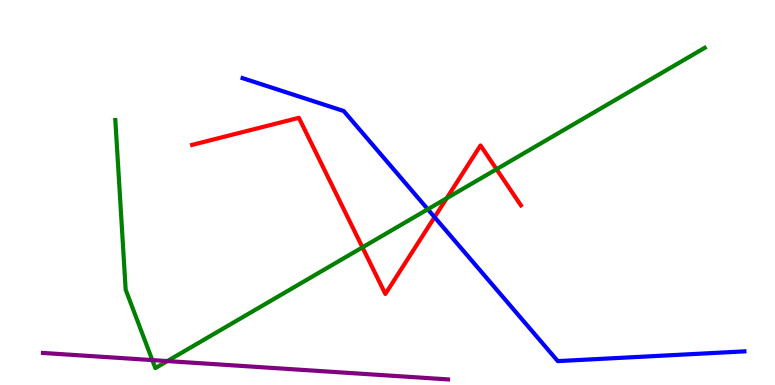[{'lines': ['blue', 'red'], 'intersections': [{'x': 5.61, 'y': 4.36}]}, {'lines': ['green', 'red'], 'intersections': [{'x': 4.68, 'y': 3.58}, {'x': 5.76, 'y': 4.85}, {'x': 6.41, 'y': 5.61}]}, {'lines': ['purple', 'red'], 'intersections': []}, {'lines': ['blue', 'green'], 'intersections': [{'x': 5.52, 'y': 4.56}]}, {'lines': ['blue', 'purple'], 'intersections': []}, {'lines': ['green', 'purple'], 'intersections': [{'x': 1.97, 'y': 0.647}, {'x': 2.16, 'y': 0.621}]}]